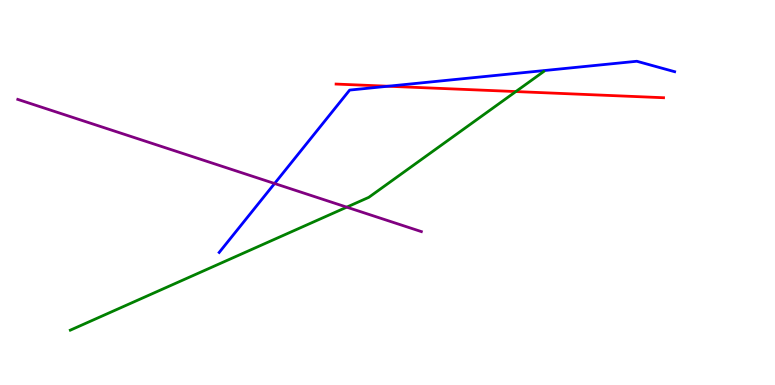[{'lines': ['blue', 'red'], 'intersections': [{'x': 5.01, 'y': 7.76}]}, {'lines': ['green', 'red'], 'intersections': [{'x': 6.66, 'y': 7.62}]}, {'lines': ['purple', 'red'], 'intersections': []}, {'lines': ['blue', 'green'], 'intersections': []}, {'lines': ['blue', 'purple'], 'intersections': [{'x': 3.54, 'y': 5.23}]}, {'lines': ['green', 'purple'], 'intersections': [{'x': 4.47, 'y': 4.62}]}]